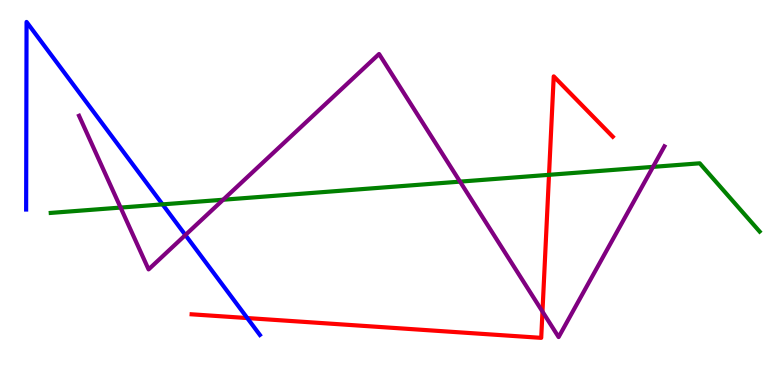[{'lines': ['blue', 'red'], 'intersections': [{'x': 3.19, 'y': 1.74}]}, {'lines': ['green', 'red'], 'intersections': [{'x': 7.08, 'y': 5.46}]}, {'lines': ['purple', 'red'], 'intersections': [{'x': 7.0, 'y': 1.91}]}, {'lines': ['blue', 'green'], 'intersections': [{'x': 2.1, 'y': 4.69}]}, {'lines': ['blue', 'purple'], 'intersections': [{'x': 2.39, 'y': 3.9}]}, {'lines': ['green', 'purple'], 'intersections': [{'x': 1.56, 'y': 4.61}, {'x': 2.88, 'y': 4.81}, {'x': 5.94, 'y': 5.28}, {'x': 8.43, 'y': 5.67}]}]